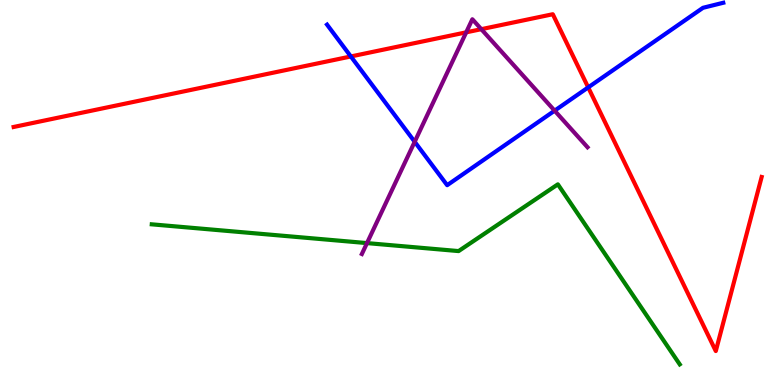[{'lines': ['blue', 'red'], 'intersections': [{'x': 4.53, 'y': 8.53}, {'x': 7.59, 'y': 7.73}]}, {'lines': ['green', 'red'], 'intersections': []}, {'lines': ['purple', 'red'], 'intersections': [{'x': 6.02, 'y': 9.16}, {'x': 6.21, 'y': 9.24}]}, {'lines': ['blue', 'green'], 'intersections': []}, {'lines': ['blue', 'purple'], 'intersections': [{'x': 5.35, 'y': 6.32}, {'x': 7.16, 'y': 7.13}]}, {'lines': ['green', 'purple'], 'intersections': [{'x': 4.74, 'y': 3.69}]}]